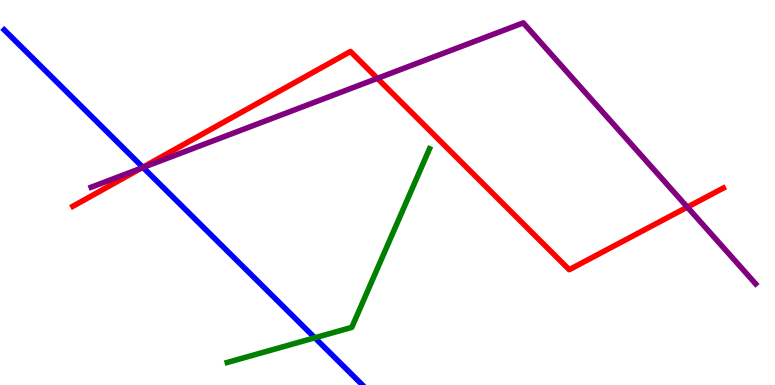[{'lines': ['blue', 'red'], 'intersections': [{'x': 1.84, 'y': 5.66}]}, {'lines': ['green', 'red'], 'intersections': []}, {'lines': ['purple', 'red'], 'intersections': [{'x': 1.82, 'y': 5.63}, {'x': 4.87, 'y': 7.96}, {'x': 8.87, 'y': 4.62}]}, {'lines': ['blue', 'green'], 'intersections': [{'x': 4.06, 'y': 1.23}]}, {'lines': ['blue', 'purple'], 'intersections': [{'x': 1.85, 'y': 5.65}]}, {'lines': ['green', 'purple'], 'intersections': []}]